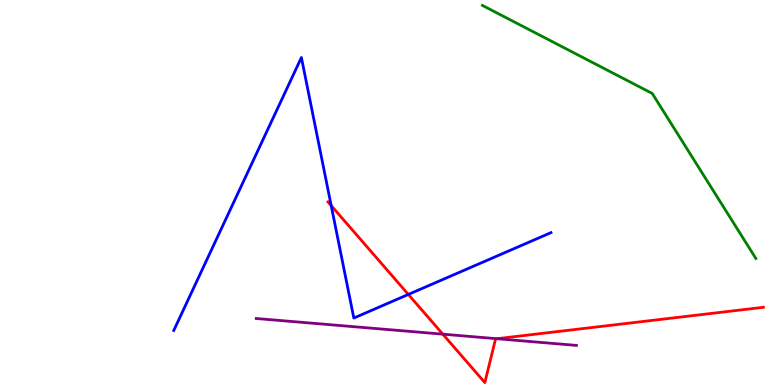[{'lines': ['blue', 'red'], 'intersections': [{'x': 4.27, 'y': 4.66}, {'x': 5.27, 'y': 2.35}]}, {'lines': ['green', 'red'], 'intersections': []}, {'lines': ['purple', 'red'], 'intersections': [{'x': 5.71, 'y': 1.32}, {'x': 6.41, 'y': 1.2}]}, {'lines': ['blue', 'green'], 'intersections': []}, {'lines': ['blue', 'purple'], 'intersections': []}, {'lines': ['green', 'purple'], 'intersections': []}]